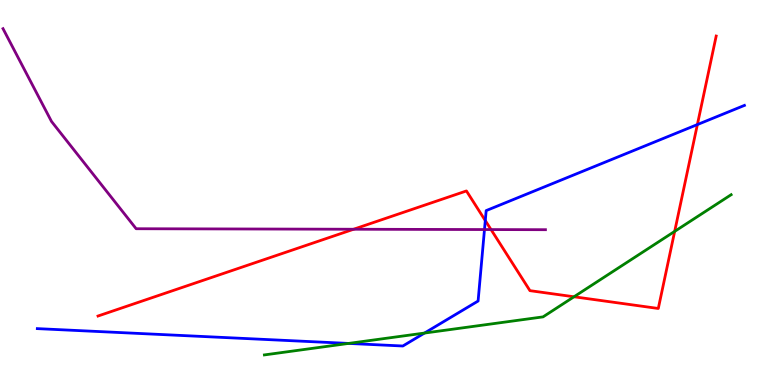[{'lines': ['blue', 'red'], 'intersections': [{'x': 6.26, 'y': 4.27}, {'x': 9.0, 'y': 6.76}]}, {'lines': ['green', 'red'], 'intersections': [{'x': 7.41, 'y': 2.29}, {'x': 8.71, 'y': 3.99}]}, {'lines': ['purple', 'red'], 'intersections': [{'x': 4.56, 'y': 4.05}, {'x': 6.34, 'y': 4.04}]}, {'lines': ['blue', 'green'], 'intersections': [{'x': 4.5, 'y': 1.08}, {'x': 5.48, 'y': 1.35}]}, {'lines': ['blue', 'purple'], 'intersections': [{'x': 6.25, 'y': 4.04}]}, {'lines': ['green', 'purple'], 'intersections': []}]